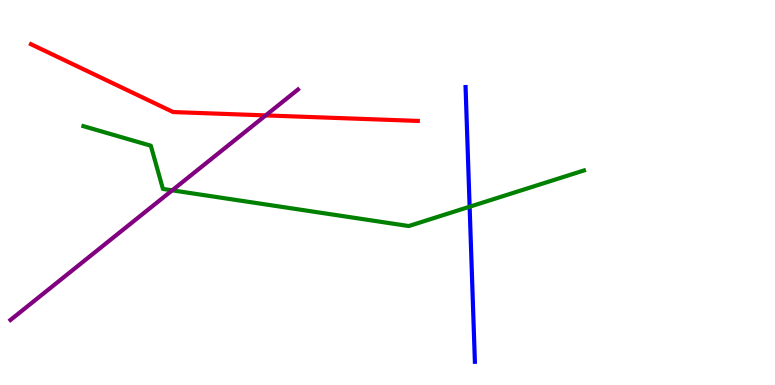[{'lines': ['blue', 'red'], 'intersections': []}, {'lines': ['green', 'red'], 'intersections': []}, {'lines': ['purple', 'red'], 'intersections': [{'x': 3.43, 'y': 7.0}]}, {'lines': ['blue', 'green'], 'intersections': [{'x': 6.06, 'y': 4.63}]}, {'lines': ['blue', 'purple'], 'intersections': []}, {'lines': ['green', 'purple'], 'intersections': [{'x': 2.22, 'y': 5.06}]}]